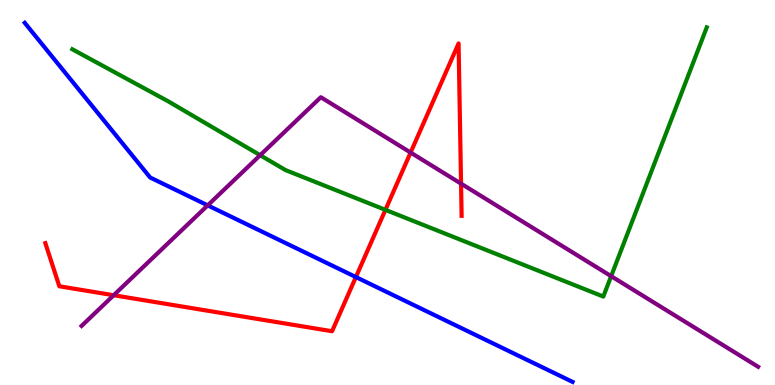[{'lines': ['blue', 'red'], 'intersections': [{'x': 4.59, 'y': 2.8}]}, {'lines': ['green', 'red'], 'intersections': [{'x': 4.97, 'y': 4.55}]}, {'lines': ['purple', 'red'], 'intersections': [{'x': 1.47, 'y': 2.33}, {'x': 5.3, 'y': 6.04}, {'x': 5.95, 'y': 5.23}]}, {'lines': ['blue', 'green'], 'intersections': []}, {'lines': ['blue', 'purple'], 'intersections': [{'x': 2.68, 'y': 4.67}]}, {'lines': ['green', 'purple'], 'intersections': [{'x': 3.36, 'y': 5.97}, {'x': 7.89, 'y': 2.83}]}]